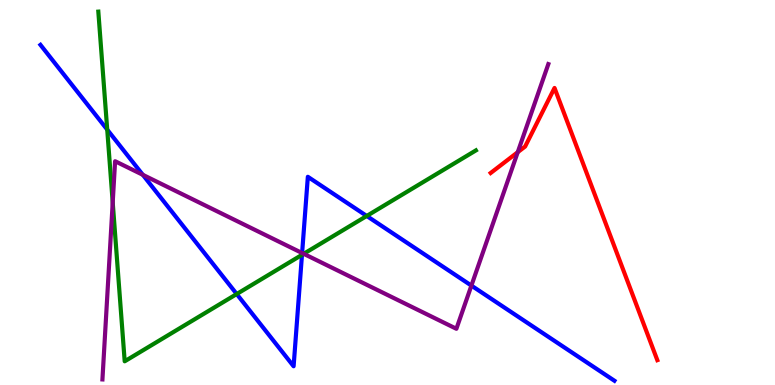[{'lines': ['blue', 'red'], 'intersections': []}, {'lines': ['green', 'red'], 'intersections': []}, {'lines': ['purple', 'red'], 'intersections': [{'x': 6.68, 'y': 6.05}]}, {'lines': ['blue', 'green'], 'intersections': [{'x': 1.38, 'y': 6.63}, {'x': 3.05, 'y': 2.36}, {'x': 3.9, 'y': 3.38}, {'x': 4.73, 'y': 4.39}]}, {'lines': ['blue', 'purple'], 'intersections': [{'x': 1.84, 'y': 5.46}, {'x': 3.9, 'y': 3.43}, {'x': 6.08, 'y': 2.58}]}, {'lines': ['green', 'purple'], 'intersections': [{'x': 1.45, 'y': 4.74}, {'x': 3.92, 'y': 3.41}]}]